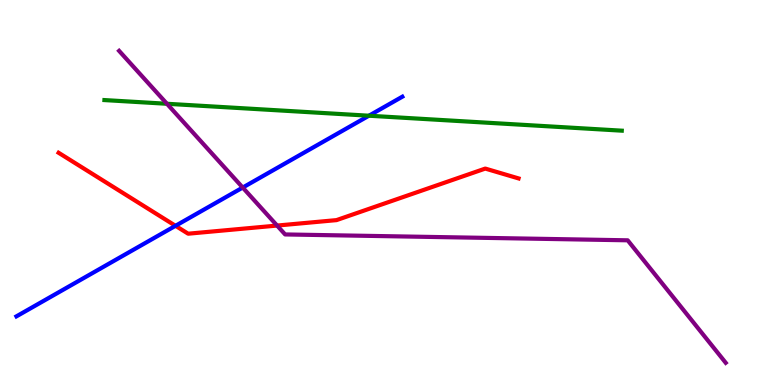[{'lines': ['blue', 'red'], 'intersections': [{'x': 2.26, 'y': 4.13}]}, {'lines': ['green', 'red'], 'intersections': []}, {'lines': ['purple', 'red'], 'intersections': [{'x': 3.58, 'y': 4.14}]}, {'lines': ['blue', 'green'], 'intersections': [{'x': 4.76, 'y': 6.99}]}, {'lines': ['blue', 'purple'], 'intersections': [{'x': 3.13, 'y': 5.13}]}, {'lines': ['green', 'purple'], 'intersections': [{'x': 2.15, 'y': 7.3}]}]